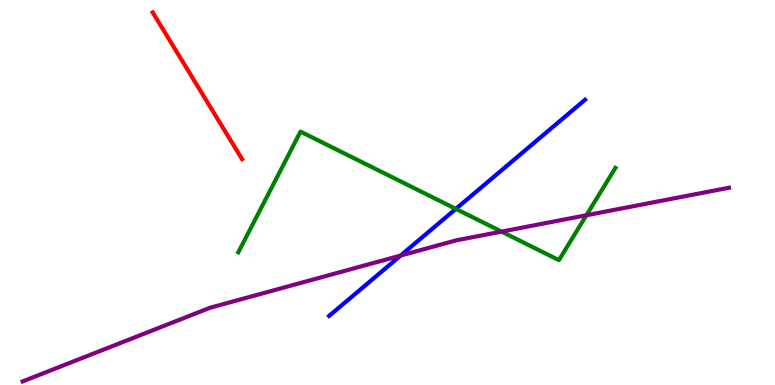[{'lines': ['blue', 'red'], 'intersections': []}, {'lines': ['green', 'red'], 'intersections': []}, {'lines': ['purple', 'red'], 'intersections': []}, {'lines': ['blue', 'green'], 'intersections': [{'x': 5.88, 'y': 4.57}]}, {'lines': ['blue', 'purple'], 'intersections': [{'x': 5.17, 'y': 3.36}]}, {'lines': ['green', 'purple'], 'intersections': [{'x': 6.47, 'y': 3.98}, {'x': 7.57, 'y': 4.41}]}]